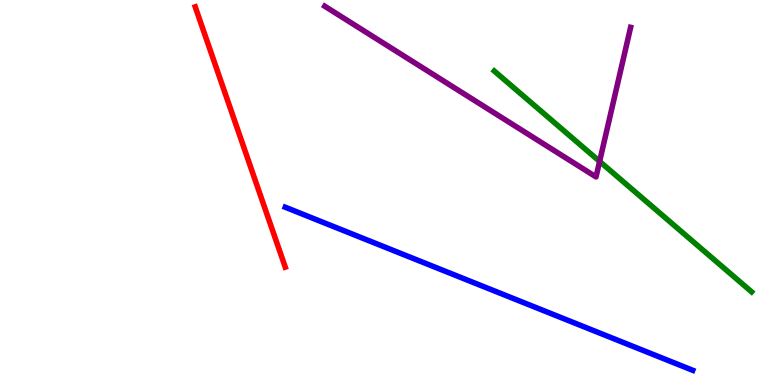[{'lines': ['blue', 'red'], 'intersections': []}, {'lines': ['green', 'red'], 'intersections': []}, {'lines': ['purple', 'red'], 'intersections': []}, {'lines': ['blue', 'green'], 'intersections': []}, {'lines': ['blue', 'purple'], 'intersections': []}, {'lines': ['green', 'purple'], 'intersections': [{'x': 7.74, 'y': 5.81}]}]